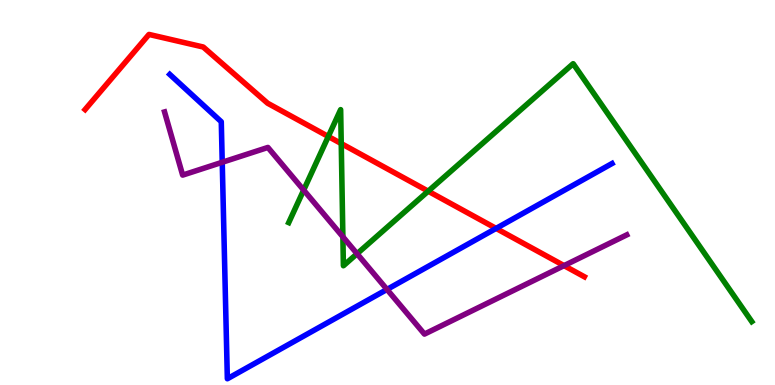[{'lines': ['blue', 'red'], 'intersections': [{'x': 6.4, 'y': 4.07}]}, {'lines': ['green', 'red'], 'intersections': [{'x': 4.24, 'y': 6.46}, {'x': 4.4, 'y': 6.27}, {'x': 5.52, 'y': 5.03}]}, {'lines': ['purple', 'red'], 'intersections': [{'x': 7.28, 'y': 3.1}]}, {'lines': ['blue', 'green'], 'intersections': []}, {'lines': ['blue', 'purple'], 'intersections': [{'x': 2.87, 'y': 5.79}, {'x': 4.99, 'y': 2.48}]}, {'lines': ['green', 'purple'], 'intersections': [{'x': 3.92, 'y': 5.06}, {'x': 4.42, 'y': 3.85}, {'x': 4.61, 'y': 3.41}]}]